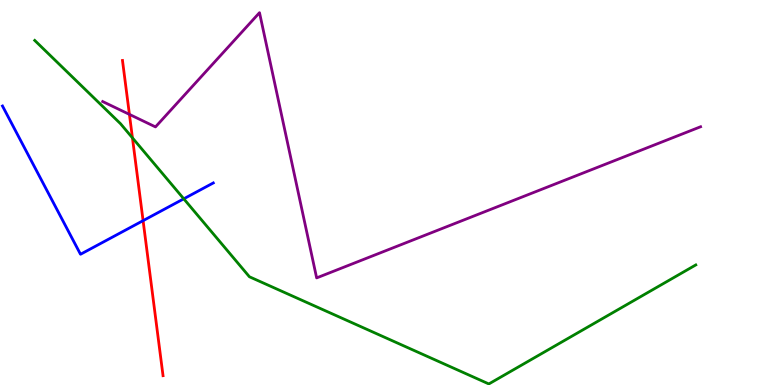[{'lines': ['blue', 'red'], 'intersections': [{'x': 1.85, 'y': 4.27}]}, {'lines': ['green', 'red'], 'intersections': [{'x': 1.71, 'y': 6.42}]}, {'lines': ['purple', 'red'], 'intersections': [{'x': 1.67, 'y': 7.03}]}, {'lines': ['blue', 'green'], 'intersections': [{'x': 2.37, 'y': 4.84}]}, {'lines': ['blue', 'purple'], 'intersections': []}, {'lines': ['green', 'purple'], 'intersections': []}]